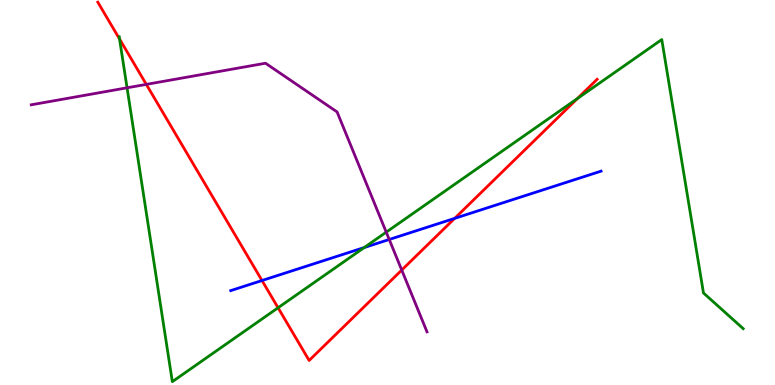[{'lines': ['blue', 'red'], 'intersections': [{'x': 3.38, 'y': 2.71}, {'x': 5.87, 'y': 4.33}]}, {'lines': ['green', 'red'], 'intersections': [{'x': 1.54, 'y': 8.99}, {'x': 3.59, 'y': 2.01}, {'x': 7.45, 'y': 7.44}]}, {'lines': ['purple', 'red'], 'intersections': [{'x': 1.89, 'y': 7.81}, {'x': 5.18, 'y': 2.99}]}, {'lines': ['blue', 'green'], 'intersections': [{'x': 4.7, 'y': 3.57}]}, {'lines': ['blue', 'purple'], 'intersections': [{'x': 5.02, 'y': 3.78}]}, {'lines': ['green', 'purple'], 'intersections': [{'x': 1.64, 'y': 7.72}, {'x': 4.98, 'y': 3.97}]}]